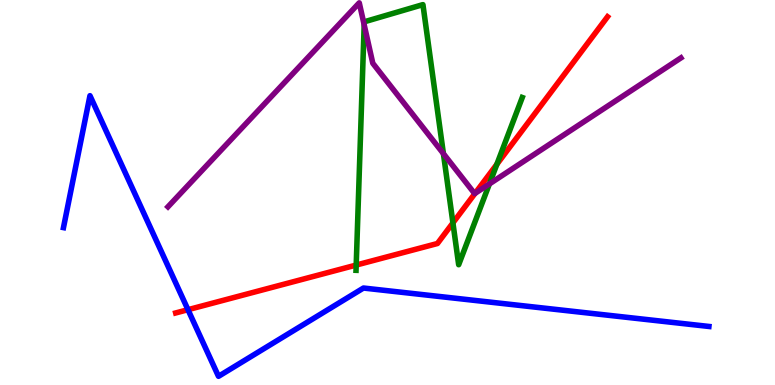[{'lines': ['blue', 'red'], 'intersections': [{'x': 2.43, 'y': 1.96}]}, {'lines': ['green', 'red'], 'intersections': [{'x': 4.6, 'y': 3.12}, {'x': 5.84, 'y': 4.21}, {'x': 6.41, 'y': 5.73}]}, {'lines': ['purple', 'red'], 'intersections': [{'x': 6.13, 'y': 4.98}]}, {'lines': ['blue', 'green'], 'intersections': []}, {'lines': ['blue', 'purple'], 'intersections': []}, {'lines': ['green', 'purple'], 'intersections': [{'x': 4.7, 'y': 9.36}, {'x': 5.72, 'y': 6.01}, {'x': 6.31, 'y': 5.22}]}]